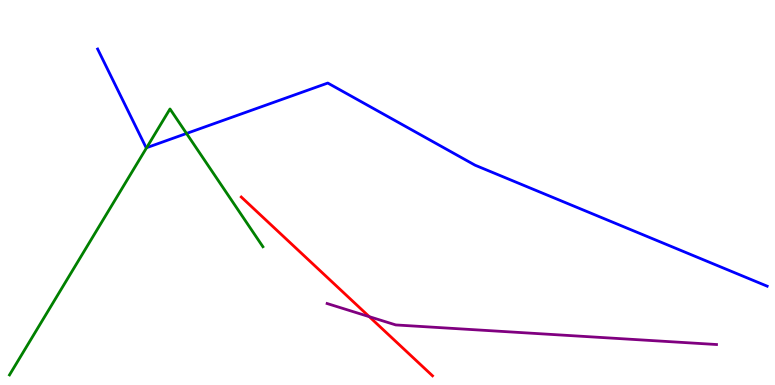[{'lines': ['blue', 'red'], 'intersections': []}, {'lines': ['green', 'red'], 'intersections': []}, {'lines': ['purple', 'red'], 'intersections': [{'x': 4.76, 'y': 1.77}]}, {'lines': ['blue', 'green'], 'intersections': [{'x': 1.89, 'y': 6.16}, {'x': 2.41, 'y': 6.53}]}, {'lines': ['blue', 'purple'], 'intersections': []}, {'lines': ['green', 'purple'], 'intersections': []}]